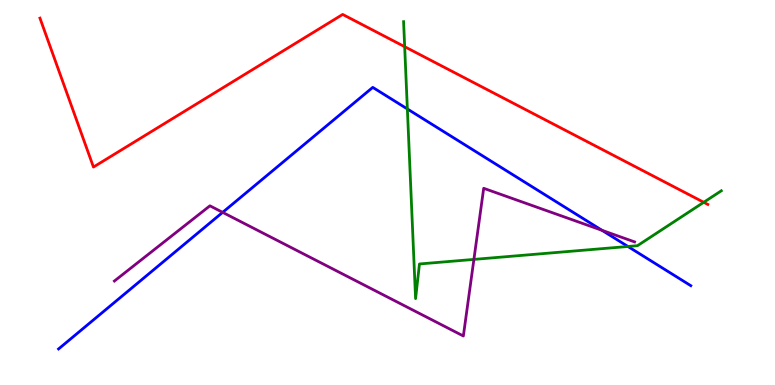[{'lines': ['blue', 'red'], 'intersections': []}, {'lines': ['green', 'red'], 'intersections': [{'x': 5.22, 'y': 8.79}, {'x': 9.08, 'y': 4.75}]}, {'lines': ['purple', 'red'], 'intersections': []}, {'lines': ['blue', 'green'], 'intersections': [{'x': 5.26, 'y': 7.17}, {'x': 8.1, 'y': 3.6}]}, {'lines': ['blue', 'purple'], 'intersections': [{'x': 2.87, 'y': 4.48}, {'x': 7.77, 'y': 4.02}]}, {'lines': ['green', 'purple'], 'intersections': [{'x': 6.11, 'y': 3.26}]}]